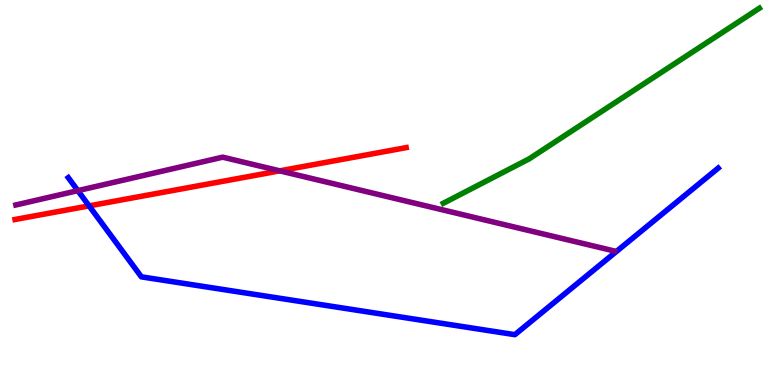[{'lines': ['blue', 'red'], 'intersections': [{'x': 1.15, 'y': 4.65}]}, {'lines': ['green', 'red'], 'intersections': []}, {'lines': ['purple', 'red'], 'intersections': [{'x': 3.61, 'y': 5.56}]}, {'lines': ['blue', 'green'], 'intersections': []}, {'lines': ['blue', 'purple'], 'intersections': [{'x': 1.0, 'y': 5.05}]}, {'lines': ['green', 'purple'], 'intersections': []}]